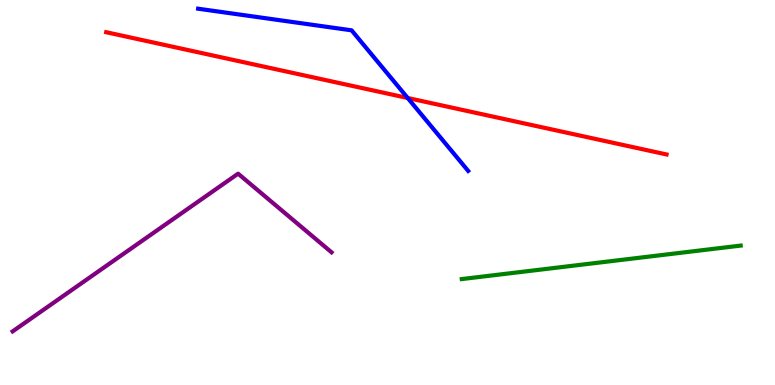[{'lines': ['blue', 'red'], 'intersections': [{'x': 5.26, 'y': 7.45}]}, {'lines': ['green', 'red'], 'intersections': []}, {'lines': ['purple', 'red'], 'intersections': []}, {'lines': ['blue', 'green'], 'intersections': []}, {'lines': ['blue', 'purple'], 'intersections': []}, {'lines': ['green', 'purple'], 'intersections': []}]